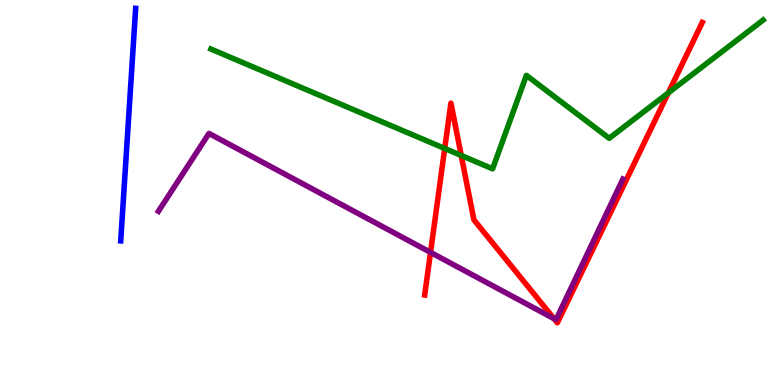[{'lines': ['blue', 'red'], 'intersections': []}, {'lines': ['green', 'red'], 'intersections': [{'x': 5.74, 'y': 6.14}, {'x': 5.95, 'y': 5.96}, {'x': 8.62, 'y': 7.59}]}, {'lines': ['purple', 'red'], 'intersections': [{'x': 5.56, 'y': 3.44}, {'x': 7.15, 'y': 1.72}]}, {'lines': ['blue', 'green'], 'intersections': []}, {'lines': ['blue', 'purple'], 'intersections': []}, {'lines': ['green', 'purple'], 'intersections': []}]